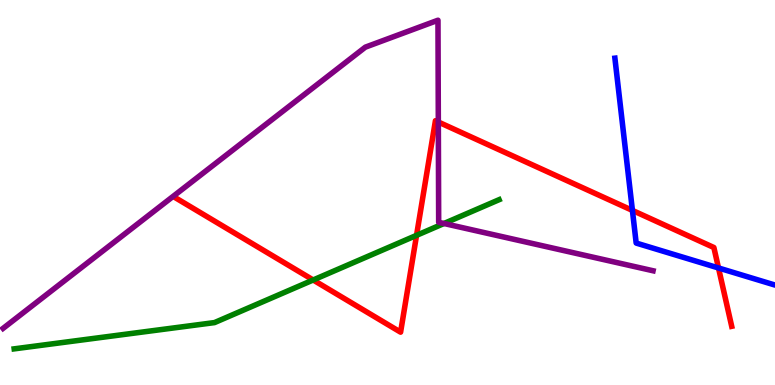[{'lines': ['blue', 'red'], 'intersections': [{'x': 8.16, 'y': 4.53}, {'x': 9.27, 'y': 3.04}]}, {'lines': ['green', 'red'], 'intersections': [{'x': 4.04, 'y': 2.73}, {'x': 5.37, 'y': 3.89}]}, {'lines': ['purple', 'red'], 'intersections': [{'x': 5.66, 'y': 6.83}]}, {'lines': ['blue', 'green'], 'intersections': []}, {'lines': ['blue', 'purple'], 'intersections': []}, {'lines': ['green', 'purple'], 'intersections': [{'x': 5.73, 'y': 4.19}]}]